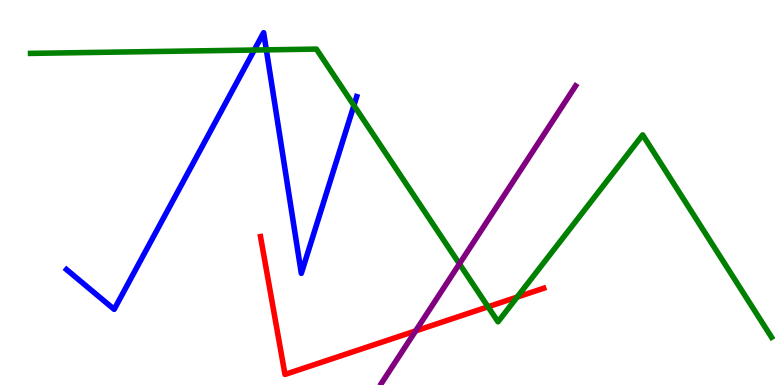[{'lines': ['blue', 'red'], 'intersections': []}, {'lines': ['green', 'red'], 'intersections': [{'x': 6.3, 'y': 2.03}, {'x': 6.67, 'y': 2.28}]}, {'lines': ['purple', 'red'], 'intersections': [{'x': 5.36, 'y': 1.4}]}, {'lines': ['blue', 'green'], 'intersections': [{'x': 3.28, 'y': 8.7}, {'x': 3.44, 'y': 8.71}, {'x': 4.57, 'y': 7.26}]}, {'lines': ['blue', 'purple'], 'intersections': []}, {'lines': ['green', 'purple'], 'intersections': [{'x': 5.93, 'y': 3.15}]}]